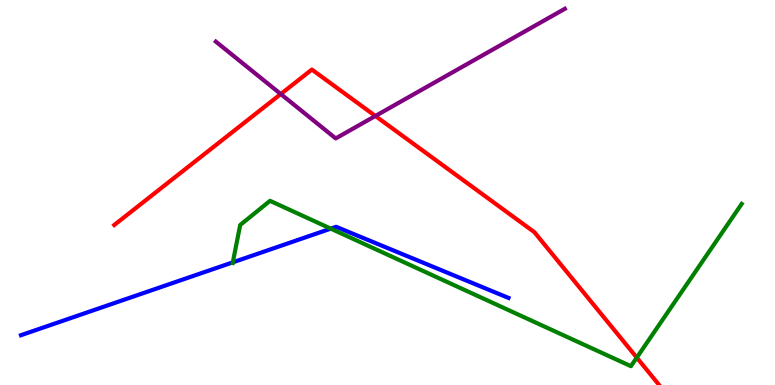[{'lines': ['blue', 'red'], 'intersections': []}, {'lines': ['green', 'red'], 'intersections': [{'x': 8.22, 'y': 0.712}]}, {'lines': ['purple', 'red'], 'intersections': [{'x': 3.62, 'y': 7.56}, {'x': 4.84, 'y': 6.99}]}, {'lines': ['blue', 'green'], 'intersections': [{'x': 3.0, 'y': 3.19}, {'x': 4.27, 'y': 4.06}]}, {'lines': ['blue', 'purple'], 'intersections': []}, {'lines': ['green', 'purple'], 'intersections': []}]